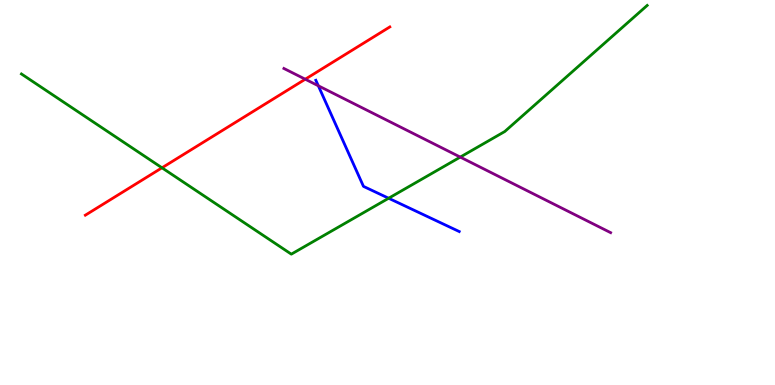[{'lines': ['blue', 'red'], 'intersections': []}, {'lines': ['green', 'red'], 'intersections': [{'x': 2.09, 'y': 5.64}]}, {'lines': ['purple', 'red'], 'intersections': [{'x': 3.94, 'y': 7.94}]}, {'lines': ['blue', 'green'], 'intersections': [{'x': 5.01, 'y': 4.85}]}, {'lines': ['blue', 'purple'], 'intersections': [{'x': 4.11, 'y': 7.77}]}, {'lines': ['green', 'purple'], 'intersections': [{'x': 5.94, 'y': 5.92}]}]